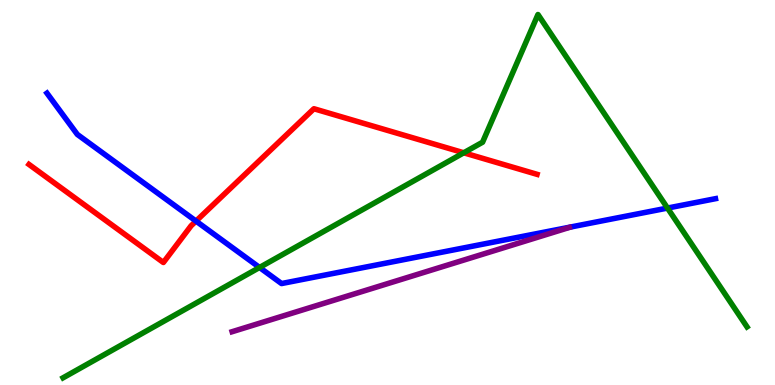[{'lines': ['blue', 'red'], 'intersections': [{'x': 2.53, 'y': 4.26}]}, {'lines': ['green', 'red'], 'intersections': [{'x': 5.98, 'y': 6.03}]}, {'lines': ['purple', 'red'], 'intersections': []}, {'lines': ['blue', 'green'], 'intersections': [{'x': 3.35, 'y': 3.05}, {'x': 8.61, 'y': 4.6}]}, {'lines': ['blue', 'purple'], 'intersections': []}, {'lines': ['green', 'purple'], 'intersections': []}]